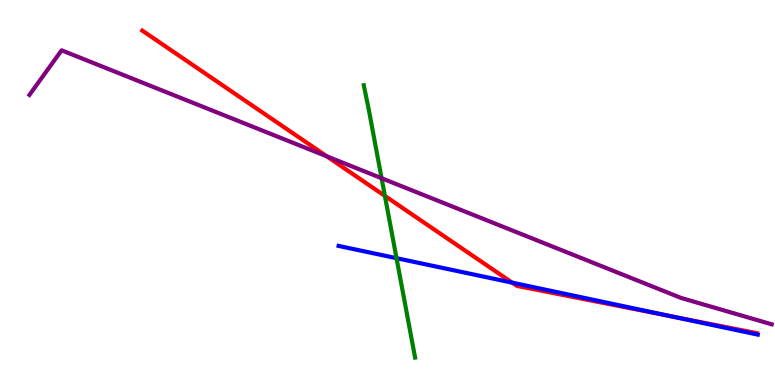[{'lines': ['blue', 'red'], 'intersections': [{'x': 6.61, 'y': 2.66}, {'x': 8.66, 'y': 1.78}]}, {'lines': ['green', 'red'], 'intersections': [{'x': 4.97, 'y': 4.91}]}, {'lines': ['purple', 'red'], 'intersections': [{'x': 4.22, 'y': 5.94}]}, {'lines': ['blue', 'green'], 'intersections': [{'x': 5.12, 'y': 3.29}]}, {'lines': ['blue', 'purple'], 'intersections': []}, {'lines': ['green', 'purple'], 'intersections': [{'x': 4.92, 'y': 5.37}]}]